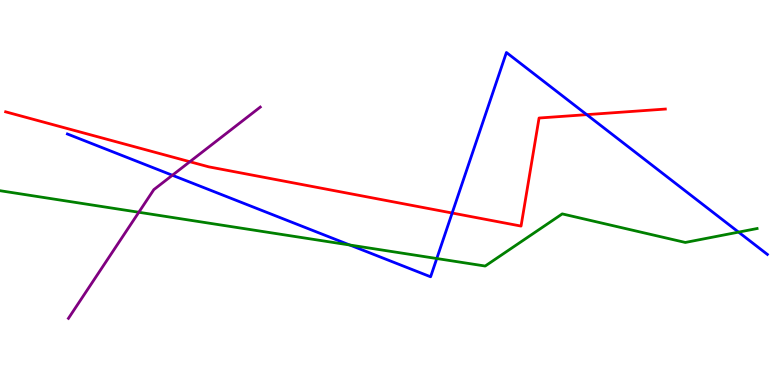[{'lines': ['blue', 'red'], 'intersections': [{'x': 5.83, 'y': 4.47}, {'x': 7.57, 'y': 7.02}]}, {'lines': ['green', 'red'], 'intersections': []}, {'lines': ['purple', 'red'], 'intersections': [{'x': 2.45, 'y': 5.8}]}, {'lines': ['blue', 'green'], 'intersections': [{'x': 4.51, 'y': 3.64}, {'x': 5.64, 'y': 3.29}, {'x': 9.53, 'y': 3.97}]}, {'lines': ['blue', 'purple'], 'intersections': [{'x': 2.22, 'y': 5.45}]}, {'lines': ['green', 'purple'], 'intersections': [{'x': 1.79, 'y': 4.49}]}]